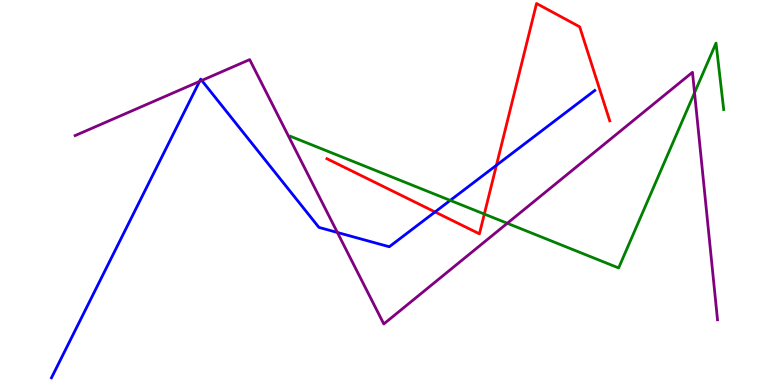[{'lines': ['blue', 'red'], 'intersections': [{'x': 5.61, 'y': 4.49}, {'x': 6.41, 'y': 5.71}]}, {'lines': ['green', 'red'], 'intersections': [{'x': 6.25, 'y': 4.44}]}, {'lines': ['purple', 'red'], 'intersections': []}, {'lines': ['blue', 'green'], 'intersections': [{'x': 5.81, 'y': 4.8}]}, {'lines': ['blue', 'purple'], 'intersections': [{'x': 2.57, 'y': 7.89}, {'x': 2.6, 'y': 7.91}, {'x': 4.35, 'y': 3.96}]}, {'lines': ['green', 'purple'], 'intersections': [{'x': 6.55, 'y': 4.2}, {'x': 8.96, 'y': 7.59}]}]